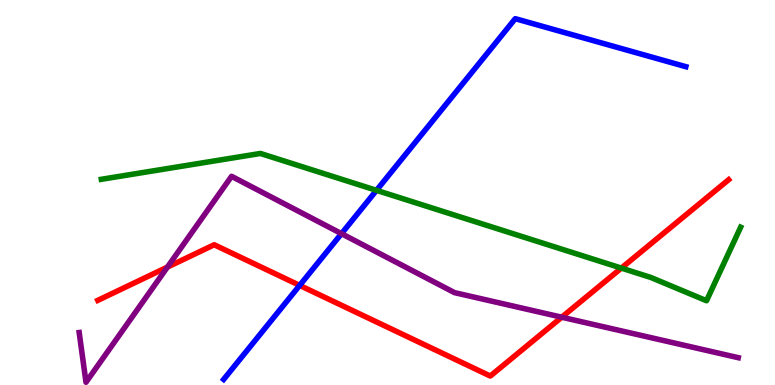[{'lines': ['blue', 'red'], 'intersections': [{'x': 3.87, 'y': 2.59}]}, {'lines': ['green', 'red'], 'intersections': [{'x': 8.02, 'y': 3.04}]}, {'lines': ['purple', 'red'], 'intersections': [{'x': 2.16, 'y': 3.06}, {'x': 7.25, 'y': 1.76}]}, {'lines': ['blue', 'green'], 'intersections': [{'x': 4.86, 'y': 5.06}]}, {'lines': ['blue', 'purple'], 'intersections': [{'x': 4.41, 'y': 3.93}]}, {'lines': ['green', 'purple'], 'intersections': []}]